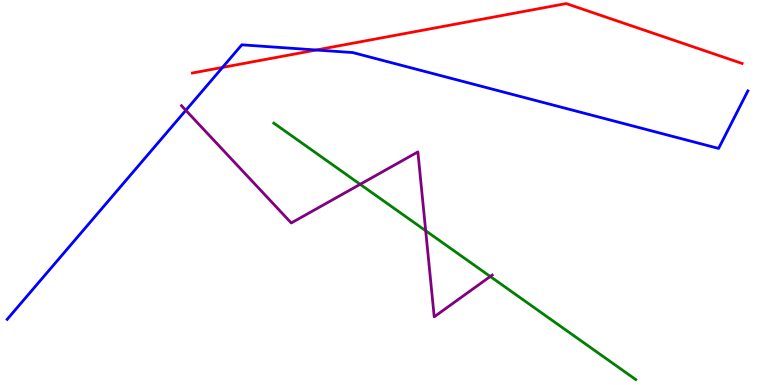[{'lines': ['blue', 'red'], 'intersections': [{'x': 2.87, 'y': 8.25}, {'x': 4.08, 'y': 8.7}]}, {'lines': ['green', 'red'], 'intersections': []}, {'lines': ['purple', 'red'], 'intersections': []}, {'lines': ['blue', 'green'], 'intersections': []}, {'lines': ['blue', 'purple'], 'intersections': [{'x': 2.4, 'y': 7.13}]}, {'lines': ['green', 'purple'], 'intersections': [{'x': 4.65, 'y': 5.21}, {'x': 5.49, 'y': 4.01}, {'x': 6.33, 'y': 2.82}]}]